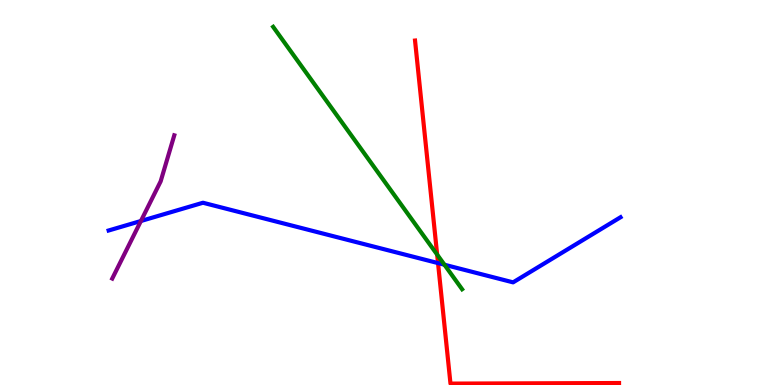[{'lines': ['blue', 'red'], 'intersections': [{'x': 5.65, 'y': 3.17}]}, {'lines': ['green', 'red'], 'intersections': [{'x': 5.64, 'y': 3.39}]}, {'lines': ['purple', 'red'], 'intersections': []}, {'lines': ['blue', 'green'], 'intersections': [{'x': 5.73, 'y': 3.12}]}, {'lines': ['blue', 'purple'], 'intersections': [{'x': 1.82, 'y': 4.26}]}, {'lines': ['green', 'purple'], 'intersections': []}]